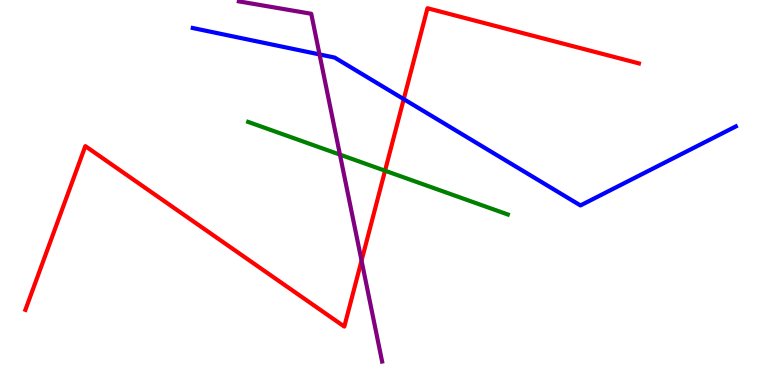[{'lines': ['blue', 'red'], 'intersections': [{'x': 5.21, 'y': 7.43}]}, {'lines': ['green', 'red'], 'intersections': [{'x': 4.97, 'y': 5.57}]}, {'lines': ['purple', 'red'], 'intersections': [{'x': 4.67, 'y': 3.23}]}, {'lines': ['blue', 'green'], 'intersections': []}, {'lines': ['blue', 'purple'], 'intersections': [{'x': 4.12, 'y': 8.59}]}, {'lines': ['green', 'purple'], 'intersections': [{'x': 4.39, 'y': 5.98}]}]